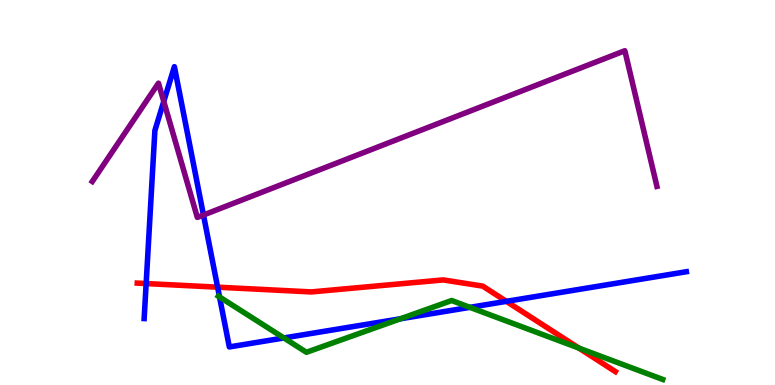[{'lines': ['blue', 'red'], 'intersections': [{'x': 1.89, 'y': 2.63}, {'x': 2.81, 'y': 2.54}, {'x': 6.53, 'y': 2.17}]}, {'lines': ['green', 'red'], 'intersections': [{'x': 7.47, 'y': 0.959}]}, {'lines': ['purple', 'red'], 'intersections': []}, {'lines': ['blue', 'green'], 'intersections': [{'x': 2.83, 'y': 2.29}, {'x': 3.66, 'y': 1.22}, {'x': 5.17, 'y': 1.72}, {'x': 6.06, 'y': 2.02}]}, {'lines': ['blue', 'purple'], 'intersections': [{'x': 2.11, 'y': 7.36}, {'x': 2.63, 'y': 4.42}]}, {'lines': ['green', 'purple'], 'intersections': []}]